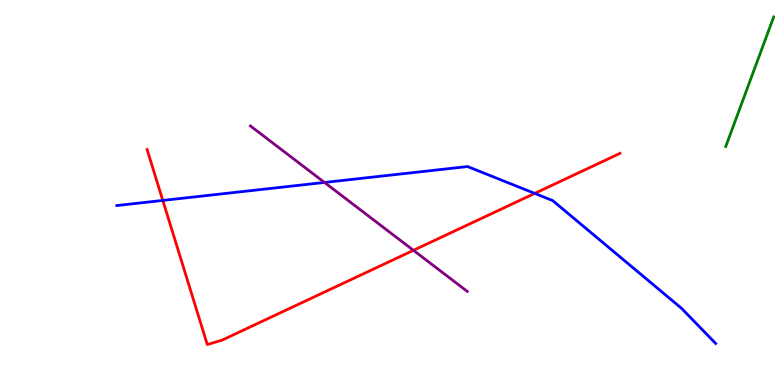[{'lines': ['blue', 'red'], 'intersections': [{'x': 2.1, 'y': 4.79}, {'x': 6.9, 'y': 4.98}]}, {'lines': ['green', 'red'], 'intersections': []}, {'lines': ['purple', 'red'], 'intersections': [{'x': 5.33, 'y': 3.5}]}, {'lines': ['blue', 'green'], 'intersections': []}, {'lines': ['blue', 'purple'], 'intersections': [{'x': 4.19, 'y': 5.26}]}, {'lines': ['green', 'purple'], 'intersections': []}]